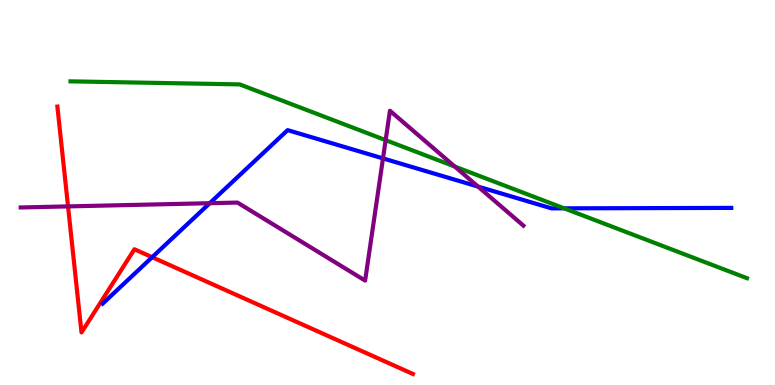[{'lines': ['blue', 'red'], 'intersections': [{'x': 1.96, 'y': 3.32}]}, {'lines': ['green', 'red'], 'intersections': []}, {'lines': ['purple', 'red'], 'intersections': [{'x': 0.878, 'y': 4.64}]}, {'lines': ['blue', 'green'], 'intersections': [{'x': 7.28, 'y': 4.59}]}, {'lines': ['blue', 'purple'], 'intersections': [{'x': 2.71, 'y': 4.72}, {'x': 4.94, 'y': 5.89}, {'x': 6.17, 'y': 5.15}]}, {'lines': ['green', 'purple'], 'intersections': [{'x': 4.98, 'y': 6.36}, {'x': 5.87, 'y': 5.67}]}]